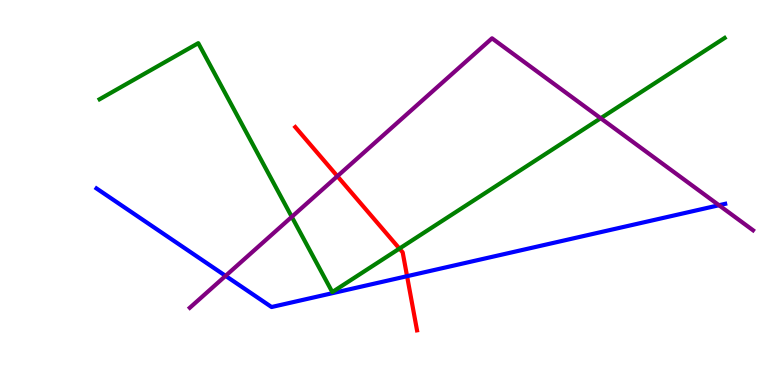[{'lines': ['blue', 'red'], 'intersections': [{'x': 5.25, 'y': 2.83}]}, {'lines': ['green', 'red'], 'intersections': [{'x': 5.15, 'y': 3.54}]}, {'lines': ['purple', 'red'], 'intersections': [{'x': 4.35, 'y': 5.42}]}, {'lines': ['blue', 'green'], 'intersections': []}, {'lines': ['blue', 'purple'], 'intersections': [{'x': 2.91, 'y': 2.83}, {'x': 9.28, 'y': 4.67}]}, {'lines': ['green', 'purple'], 'intersections': [{'x': 3.77, 'y': 4.37}, {'x': 7.75, 'y': 6.93}]}]